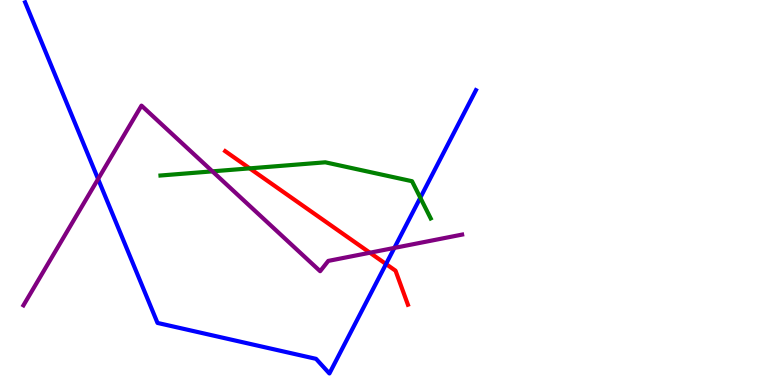[{'lines': ['blue', 'red'], 'intersections': [{'x': 4.98, 'y': 3.14}]}, {'lines': ['green', 'red'], 'intersections': [{'x': 3.22, 'y': 5.63}]}, {'lines': ['purple', 'red'], 'intersections': [{'x': 4.77, 'y': 3.44}]}, {'lines': ['blue', 'green'], 'intersections': [{'x': 5.42, 'y': 4.86}]}, {'lines': ['blue', 'purple'], 'intersections': [{'x': 1.27, 'y': 5.35}, {'x': 5.09, 'y': 3.56}]}, {'lines': ['green', 'purple'], 'intersections': [{'x': 2.74, 'y': 5.55}]}]